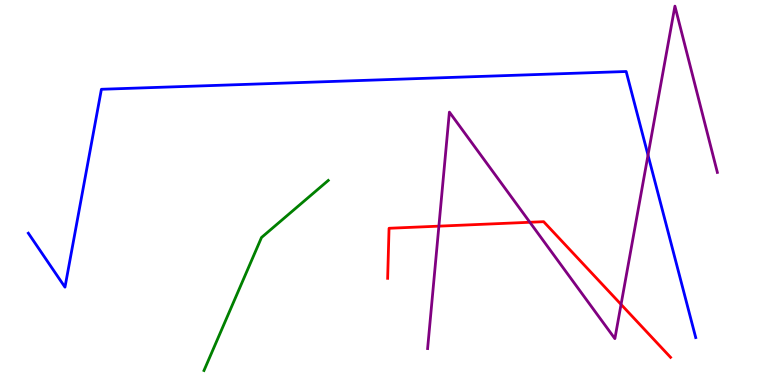[{'lines': ['blue', 'red'], 'intersections': []}, {'lines': ['green', 'red'], 'intersections': []}, {'lines': ['purple', 'red'], 'intersections': [{'x': 5.66, 'y': 4.13}, {'x': 6.84, 'y': 4.23}, {'x': 8.01, 'y': 2.09}]}, {'lines': ['blue', 'green'], 'intersections': []}, {'lines': ['blue', 'purple'], 'intersections': [{'x': 8.36, 'y': 5.97}]}, {'lines': ['green', 'purple'], 'intersections': []}]